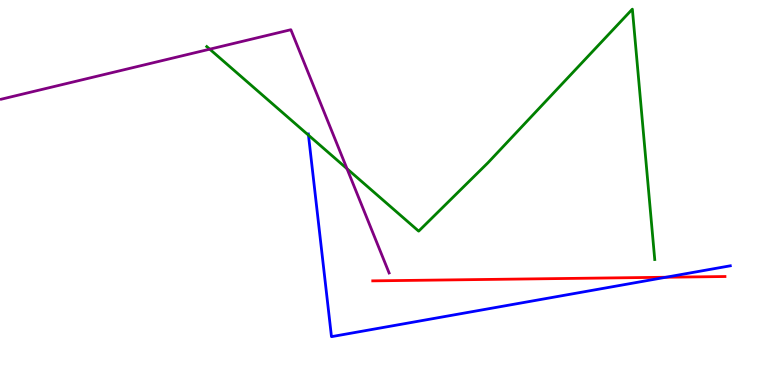[{'lines': ['blue', 'red'], 'intersections': [{'x': 8.59, 'y': 2.8}]}, {'lines': ['green', 'red'], 'intersections': []}, {'lines': ['purple', 'red'], 'intersections': []}, {'lines': ['blue', 'green'], 'intersections': [{'x': 3.98, 'y': 6.49}]}, {'lines': ['blue', 'purple'], 'intersections': []}, {'lines': ['green', 'purple'], 'intersections': [{'x': 2.71, 'y': 8.72}, {'x': 4.48, 'y': 5.62}]}]